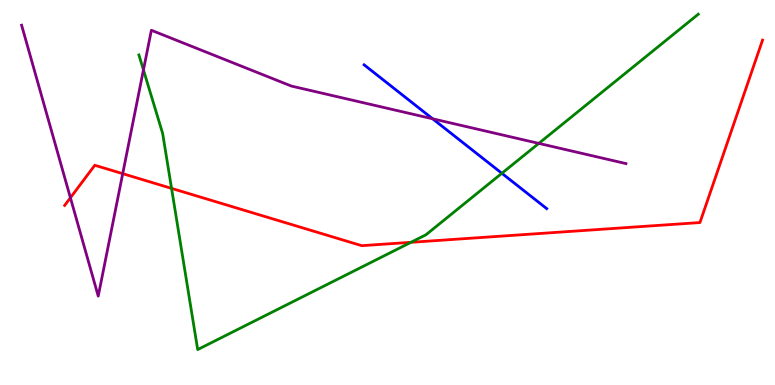[{'lines': ['blue', 'red'], 'intersections': []}, {'lines': ['green', 'red'], 'intersections': [{'x': 2.21, 'y': 5.11}, {'x': 5.3, 'y': 3.71}]}, {'lines': ['purple', 'red'], 'intersections': [{'x': 0.908, 'y': 4.86}, {'x': 1.58, 'y': 5.49}]}, {'lines': ['blue', 'green'], 'intersections': [{'x': 6.48, 'y': 5.5}]}, {'lines': ['blue', 'purple'], 'intersections': [{'x': 5.58, 'y': 6.91}]}, {'lines': ['green', 'purple'], 'intersections': [{'x': 1.85, 'y': 8.18}, {'x': 6.95, 'y': 6.28}]}]